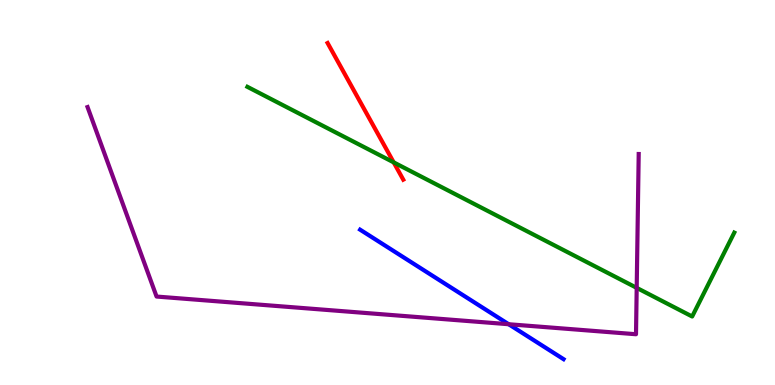[{'lines': ['blue', 'red'], 'intersections': []}, {'lines': ['green', 'red'], 'intersections': [{'x': 5.08, 'y': 5.78}]}, {'lines': ['purple', 'red'], 'intersections': []}, {'lines': ['blue', 'green'], 'intersections': []}, {'lines': ['blue', 'purple'], 'intersections': [{'x': 6.56, 'y': 1.58}]}, {'lines': ['green', 'purple'], 'intersections': [{'x': 8.22, 'y': 2.52}]}]